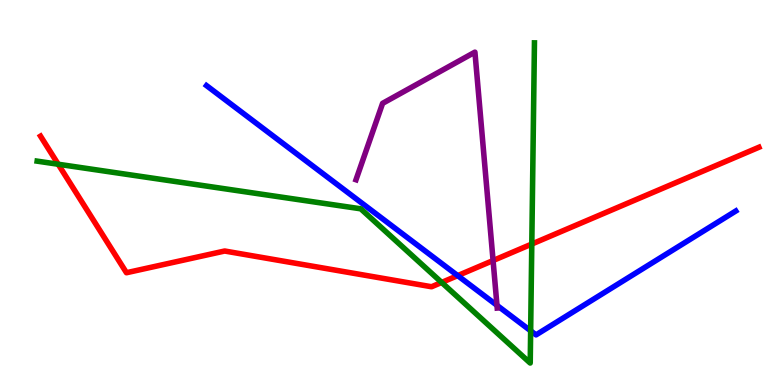[{'lines': ['blue', 'red'], 'intersections': [{'x': 5.91, 'y': 2.84}]}, {'lines': ['green', 'red'], 'intersections': [{'x': 0.751, 'y': 5.73}, {'x': 5.7, 'y': 2.66}, {'x': 6.86, 'y': 3.66}]}, {'lines': ['purple', 'red'], 'intersections': [{'x': 6.36, 'y': 3.23}]}, {'lines': ['blue', 'green'], 'intersections': [{'x': 6.85, 'y': 1.41}]}, {'lines': ['blue', 'purple'], 'intersections': [{'x': 6.41, 'y': 2.07}]}, {'lines': ['green', 'purple'], 'intersections': []}]